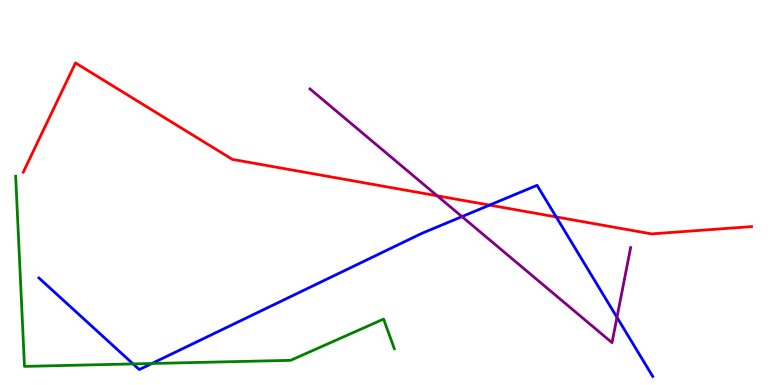[{'lines': ['blue', 'red'], 'intersections': [{'x': 6.32, 'y': 4.67}, {'x': 7.18, 'y': 4.37}]}, {'lines': ['green', 'red'], 'intersections': []}, {'lines': ['purple', 'red'], 'intersections': [{'x': 5.64, 'y': 4.91}]}, {'lines': ['blue', 'green'], 'intersections': [{'x': 1.72, 'y': 0.548}, {'x': 1.96, 'y': 0.559}]}, {'lines': ['blue', 'purple'], 'intersections': [{'x': 5.96, 'y': 4.37}, {'x': 7.96, 'y': 1.76}]}, {'lines': ['green', 'purple'], 'intersections': []}]